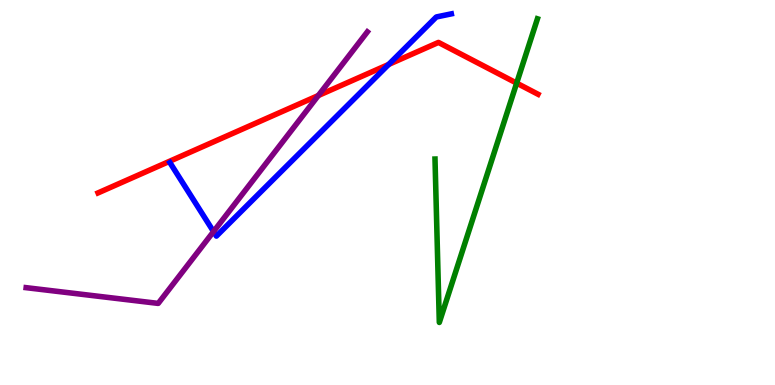[{'lines': ['blue', 'red'], 'intersections': [{'x': 5.02, 'y': 8.33}]}, {'lines': ['green', 'red'], 'intersections': [{'x': 6.67, 'y': 7.84}]}, {'lines': ['purple', 'red'], 'intersections': [{'x': 4.11, 'y': 7.52}]}, {'lines': ['blue', 'green'], 'intersections': []}, {'lines': ['blue', 'purple'], 'intersections': [{'x': 2.76, 'y': 3.99}]}, {'lines': ['green', 'purple'], 'intersections': []}]